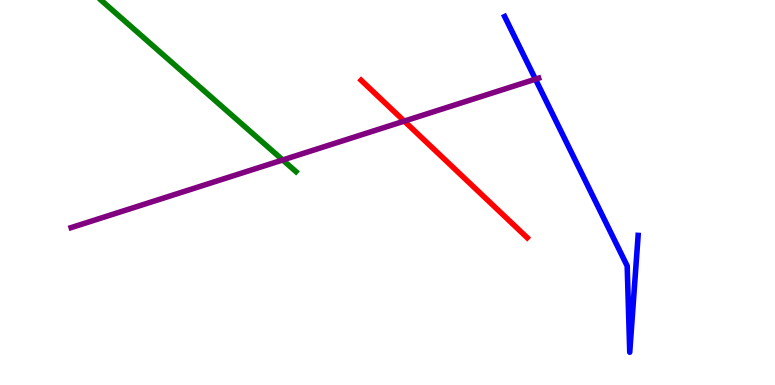[{'lines': ['blue', 'red'], 'intersections': []}, {'lines': ['green', 'red'], 'intersections': []}, {'lines': ['purple', 'red'], 'intersections': [{'x': 5.22, 'y': 6.85}]}, {'lines': ['blue', 'green'], 'intersections': []}, {'lines': ['blue', 'purple'], 'intersections': [{'x': 6.91, 'y': 7.94}]}, {'lines': ['green', 'purple'], 'intersections': [{'x': 3.65, 'y': 5.84}]}]